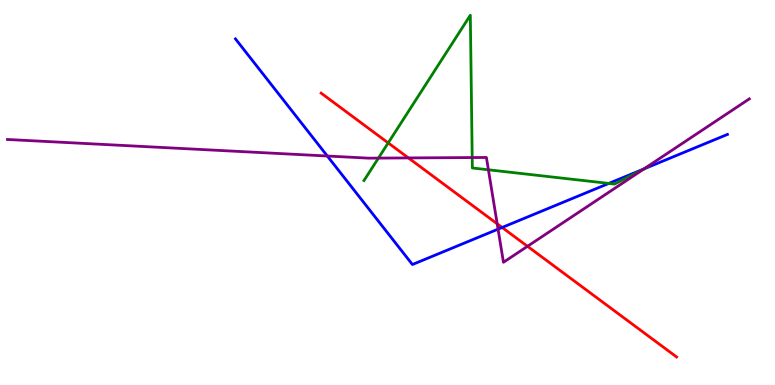[{'lines': ['blue', 'red'], 'intersections': [{'x': 6.48, 'y': 4.09}]}, {'lines': ['green', 'red'], 'intersections': [{'x': 5.01, 'y': 6.29}]}, {'lines': ['purple', 'red'], 'intersections': [{'x': 5.27, 'y': 5.9}, {'x': 6.42, 'y': 4.19}, {'x': 6.81, 'y': 3.6}]}, {'lines': ['blue', 'green'], 'intersections': [{'x': 7.86, 'y': 5.24}, {'x': 8.31, 'y': 5.61}]}, {'lines': ['blue', 'purple'], 'intersections': [{'x': 4.22, 'y': 5.95}, {'x': 6.43, 'y': 4.05}, {'x': 8.31, 'y': 5.61}]}, {'lines': ['green', 'purple'], 'intersections': [{'x': 4.88, 'y': 5.89}, {'x': 6.09, 'y': 5.91}, {'x': 6.3, 'y': 5.59}, {'x': 8.31, 'y': 5.62}]}]